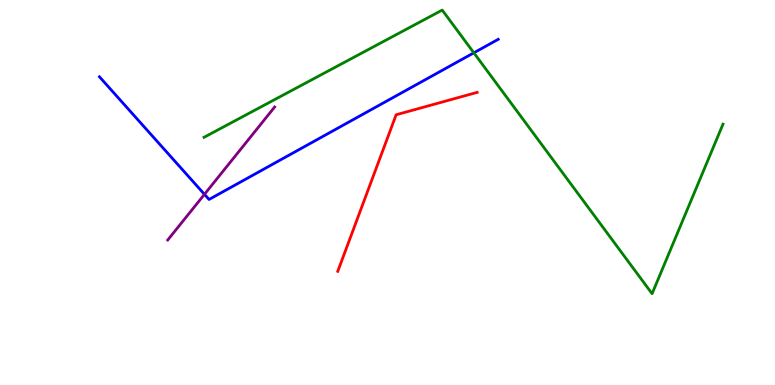[{'lines': ['blue', 'red'], 'intersections': []}, {'lines': ['green', 'red'], 'intersections': []}, {'lines': ['purple', 'red'], 'intersections': []}, {'lines': ['blue', 'green'], 'intersections': [{'x': 6.11, 'y': 8.63}]}, {'lines': ['blue', 'purple'], 'intersections': [{'x': 2.64, 'y': 4.95}]}, {'lines': ['green', 'purple'], 'intersections': []}]